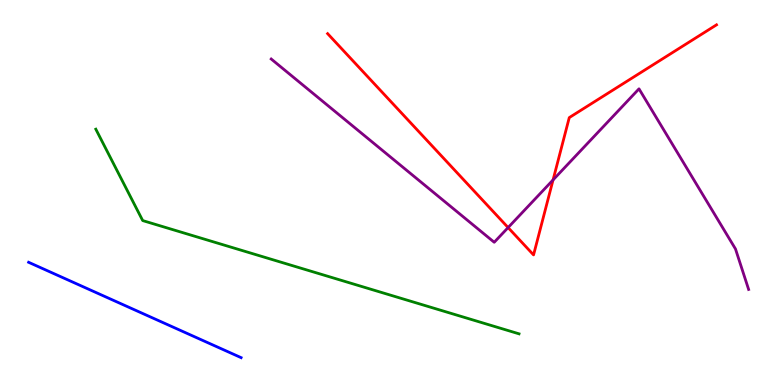[{'lines': ['blue', 'red'], 'intersections': []}, {'lines': ['green', 'red'], 'intersections': []}, {'lines': ['purple', 'red'], 'intersections': [{'x': 6.56, 'y': 4.09}, {'x': 7.14, 'y': 5.33}]}, {'lines': ['blue', 'green'], 'intersections': []}, {'lines': ['blue', 'purple'], 'intersections': []}, {'lines': ['green', 'purple'], 'intersections': []}]